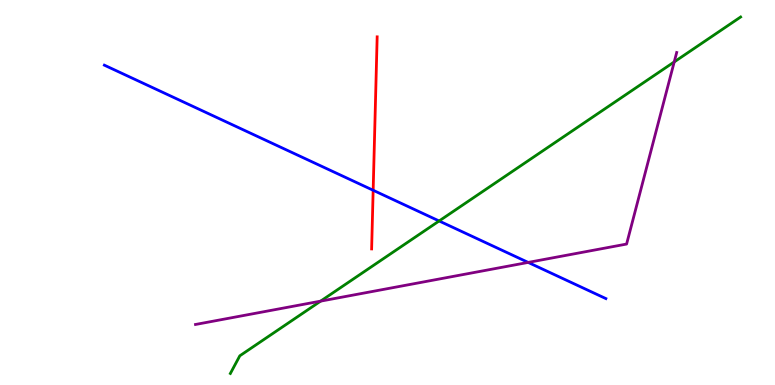[{'lines': ['blue', 'red'], 'intersections': [{'x': 4.81, 'y': 5.06}]}, {'lines': ['green', 'red'], 'intersections': []}, {'lines': ['purple', 'red'], 'intersections': []}, {'lines': ['blue', 'green'], 'intersections': [{'x': 5.67, 'y': 4.26}]}, {'lines': ['blue', 'purple'], 'intersections': [{'x': 6.82, 'y': 3.18}]}, {'lines': ['green', 'purple'], 'intersections': [{'x': 4.14, 'y': 2.18}, {'x': 8.7, 'y': 8.39}]}]